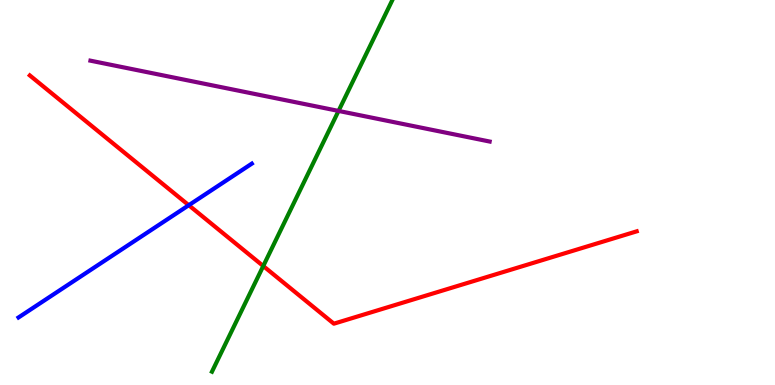[{'lines': ['blue', 'red'], 'intersections': [{'x': 2.44, 'y': 4.67}]}, {'lines': ['green', 'red'], 'intersections': [{'x': 3.4, 'y': 3.09}]}, {'lines': ['purple', 'red'], 'intersections': []}, {'lines': ['blue', 'green'], 'intersections': []}, {'lines': ['blue', 'purple'], 'intersections': []}, {'lines': ['green', 'purple'], 'intersections': [{'x': 4.37, 'y': 7.12}]}]